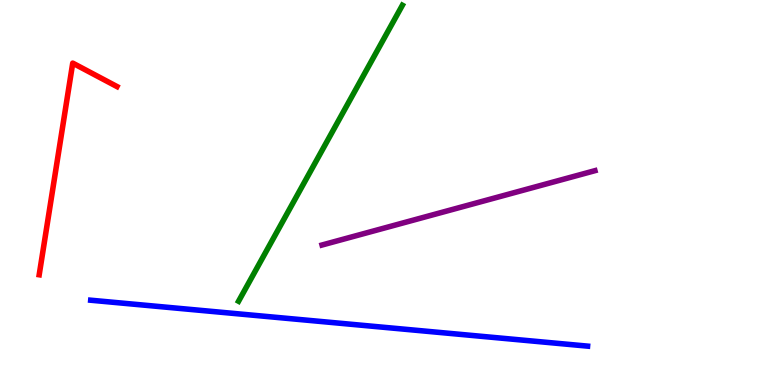[{'lines': ['blue', 'red'], 'intersections': []}, {'lines': ['green', 'red'], 'intersections': []}, {'lines': ['purple', 'red'], 'intersections': []}, {'lines': ['blue', 'green'], 'intersections': []}, {'lines': ['blue', 'purple'], 'intersections': []}, {'lines': ['green', 'purple'], 'intersections': []}]